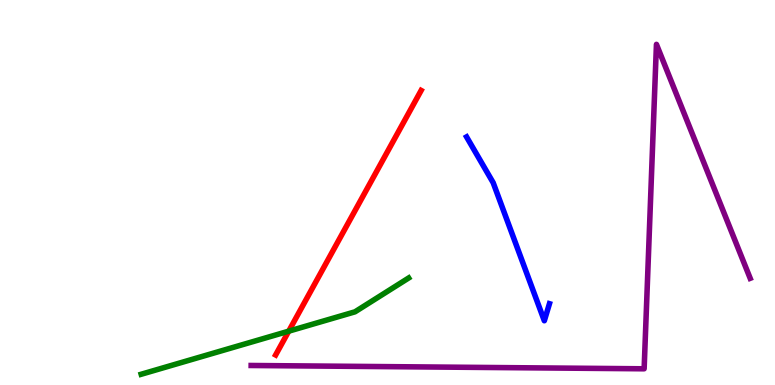[{'lines': ['blue', 'red'], 'intersections': []}, {'lines': ['green', 'red'], 'intersections': [{'x': 3.73, 'y': 1.4}]}, {'lines': ['purple', 'red'], 'intersections': []}, {'lines': ['blue', 'green'], 'intersections': []}, {'lines': ['blue', 'purple'], 'intersections': []}, {'lines': ['green', 'purple'], 'intersections': []}]